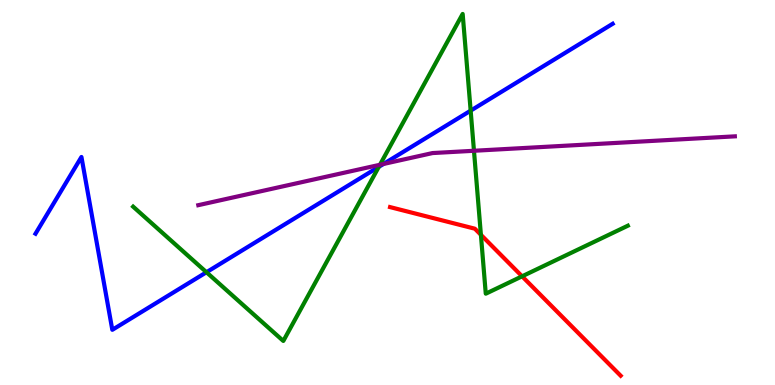[{'lines': ['blue', 'red'], 'intersections': []}, {'lines': ['green', 'red'], 'intersections': [{'x': 6.21, 'y': 3.9}, {'x': 6.74, 'y': 2.82}]}, {'lines': ['purple', 'red'], 'intersections': []}, {'lines': ['blue', 'green'], 'intersections': [{'x': 2.66, 'y': 2.93}, {'x': 4.89, 'y': 5.67}, {'x': 6.07, 'y': 7.13}]}, {'lines': ['blue', 'purple'], 'intersections': [{'x': 4.95, 'y': 5.74}]}, {'lines': ['green', 'purple'], 'intersections': [{'x': 4.9, 'y': 5.72}, {'x': 6.12, 'y': 6.08}]}]